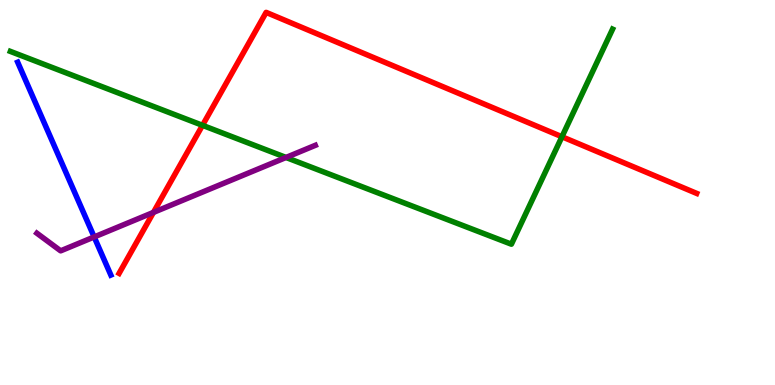[{'lines': ['blue', 'red'], 'intersections': []}, {'lines': ['green', 'red'], 'intersections': [{'x': 2.61, 'y': 6.74}, {'x': 7.25, 'y': 6.45}]}, {'lines': ['purple', 'red'], 'intersections': [{'x': 1.98, 'y': 4.48}]}, {'lines': ['blue', 'green'], 'intersections': []}, {'lines': ['blue', 'purple'], 'intersections': [{'x': 1.22, 'y': 3.85}]}, {'lines': ['green', 'purple'], 'intersections': [{'x': 3.69, 'y': 5.91}]}]